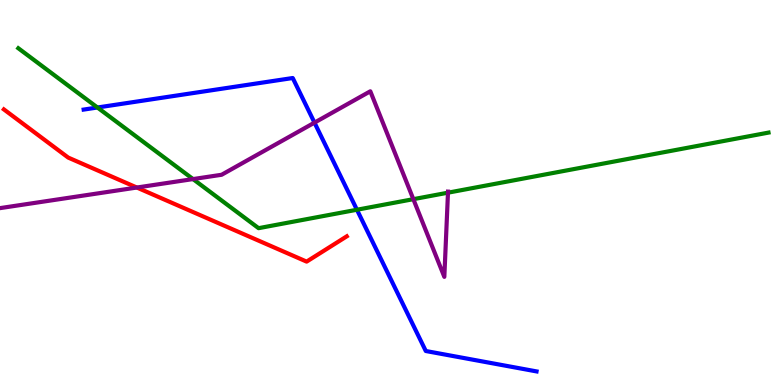[{'lines': ['blue', 'red'], 'intersections': []}, {'lines': ['green', 'red'], 'intersections': []}, {'lines': ['purple', 'red'], 'intersections': [{'x': 1.77, 'y': 5.13}]}, {'lines': ['blue', 'green'], 'intersections': [{'x': 1.26, 'y': 7.21}, {'x': 4.61, 'y': 4.55}]}, {'lines': ['blue', 'purple'], 'intersections': [{'x': 4.06, 'y': 6.81}]}, {'lines': ['green', 'purple'], 'intersections': [{'x': 2.49, 'y': 5.35}, {'x': 5.33, 'y': 4.83}, {'x': 5.78, 'y': 5.0}]}]